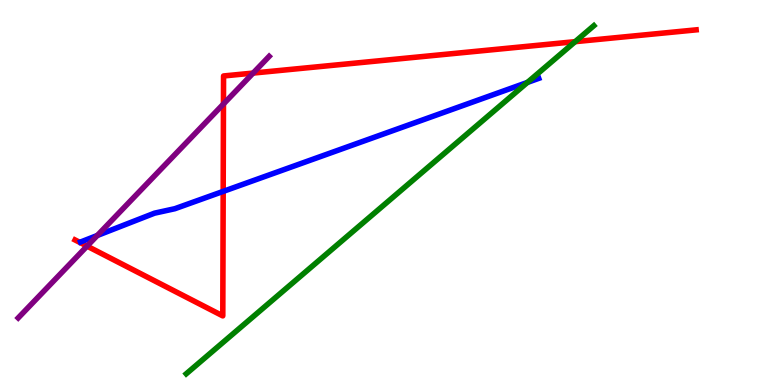[{'lines': ['blue', 'red'], 'intersections': [{'x': 2.88, 'y': 5.03}]}, {'lines': ['green', 'red'], 'intersections': [{'x': 7.42, 'y': 8.92}]}, {'lines': ['purple', 'red'], 'intersections': [{'x': 1.12, 'y': 3.61}, {'x': 2.88, 'y': 7.3}, {'x': 3.27, 'y': 8.1}]}, {'lines': ['blue', 'green'], 'intersections': [{'x': 6.81, 'y': 7.86}]}, {'lines': ['blue', 'purple'], 'intersections': [{'x': 1.26, 'y': 3.88}]}, {'lines': ['green', 'purple'], 'intersections': []}]